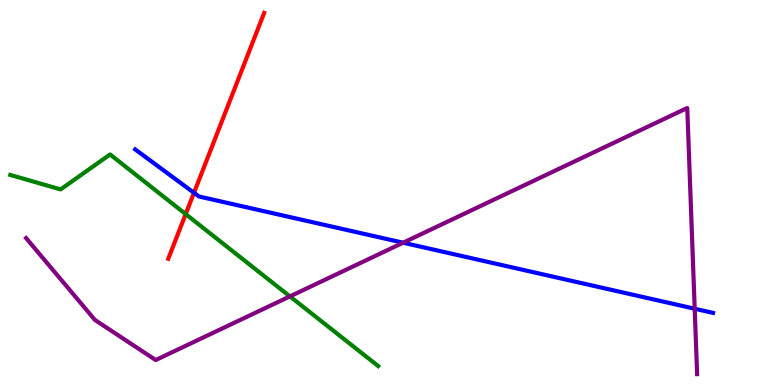[{'lines': ['blue', 'red'], 'intersections': [{'x': 2.5, 'y': 4.99}]}, {'lines': ['green', 'red'], 'intersections': [{'x': 2.4, 'y': 4.44}]}, {'lines': ['purple', 'red'], 'intersections': []}, {'lines': ['blue', 'green'], 'intersections': []}, {'lines': ['blue', 'purple'], 'intersections': [{'x': 5.2, 'y': 3.7}, {'x': 8.96, 'y': 1.98}]}, {'lines': ['green', 'purple'], 'intersections': [{'x': 3.74, 'y': 2.3}]}]